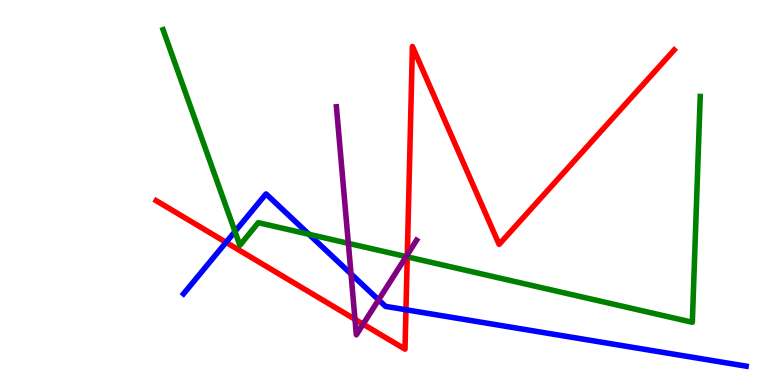[{'lines': ['blue', 'red'], 'intersections': [{'x': 2.92, 'y': 3.71}, {'x': 5.24, 'y': 1.95}]}, {'lines': ['green', 'red'], 'intersections': [{'x': 5.25, 'y': 3.33}]}, {'lines': ['purple', 'red'], 'intersections': [{'x': 4.58, 'y': 1.71}, {'x': 4.69, 'y': 1.58}, {'x': 5.26, 'y': 3.38}]}, {'lines': ['blue', 'green'], 'intersections': [{'x': 3.03, 'y': 3.99}, {'x': 3.99, 'y': 3.91}]}, {'lines': ['blue', 'purple'], 'intersections': [{'x': 4.53, 'y': 2.89}, {'x': 4.89, 'y': 2.21}]}, {'lines': ['green', 'purple'], 'intersections': [{'x': 4.49, 'y': 3.68}, {'x': 5.24, 'y': 3.34}]}]